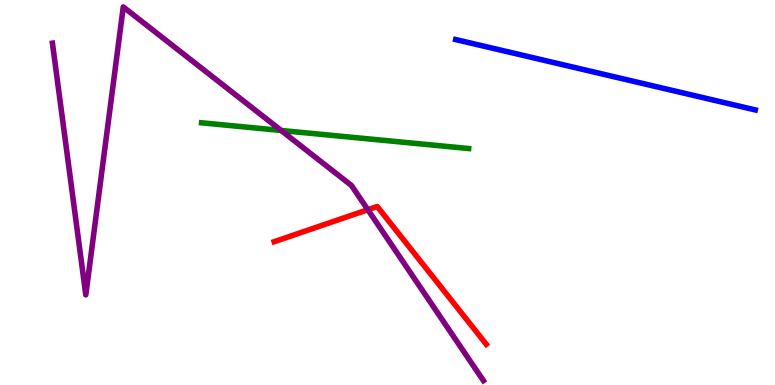[{'lines': ['blue', 'red'], 'intersections': []}, {'lines': ['green', 'red'], 'intersections': []}, {'lines': ['purple', 'red'], 'intersections': [{'x': 4.75, 'y': 4.55}]}, {'lines': ['blue', 'green'], 'intersections': []}, {'lines': ['blue', 'purple'], 'intersections': []}, {'lines': ['green', 'purple'], 'intersections': [{'x': 3.63, 'y': 6.61}]}]